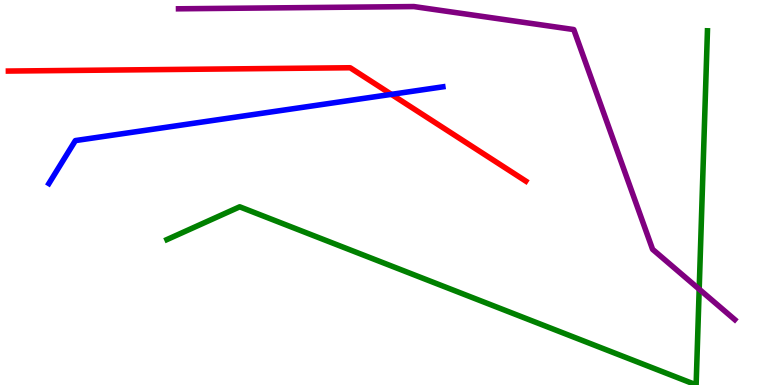[{'lines': ['blue', 'red'], 'intersections': [{'x': 5.05, 'y': 7.55}]}, {'lines': ['green', 'red'], 'intersections': []}, {'lines': ['purple', 'red'], 'intersections': []}, {'lines': ['blue', 'green'], 'intersections': []}, {'lines': ['blue', 'purple'], 'intersections': []}, {'lines': ['green', 'purple'], 'intersections': [{'x': 9.02, 'y': 2.49}]}]